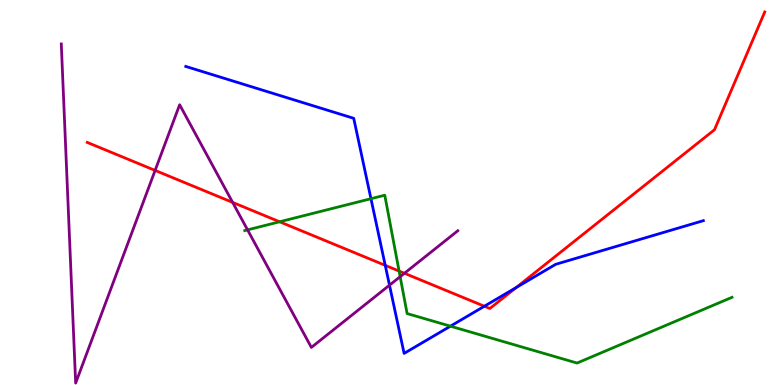[{'lines': ['blue', 'red'], 'intersections': [{'x': 4.97, 'y': 3.11}, {'x': 6.25, 'y': 2.05}, {'x': 6.66, 'y': 2.53}]}, {'lines': ['green', 'red'], 'intersections': [{'x': 3.61, 'y': 4.24}, {'x': 5.15, 'y': 2.96}]}, {'lines': ['purple', 'red'], 'intersections': [{'x': 2.0, 'y': 5.57}, {'x': 3.0, 'y': 4.74}, {'x': 5.22, 'y': 2.9}]}, {'lines': ['blue', 'green'], 'intersections': [{'x': 4.79, 'y': 4.84}, {'x': 5.81, 'y': 1.53}]}, {'lines': ['blue', 'purple'], 'intersections': [{'x': 5.03, 'y': 2.59}]}, {'lines': ['green', 'purple'], 'intersections': [{'x': 3.19, 'y': 4.03}, {'x': 5.16, 'y': 2.81}]}]